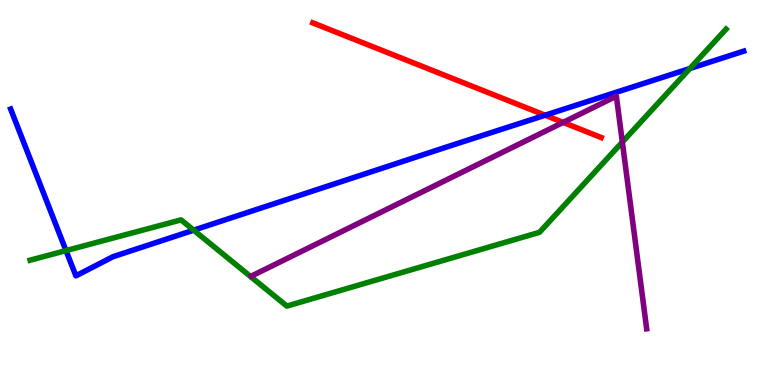[{'lines': ['blue', 'red'], 'intersections': [{'x': 7.03, 'y': 7.01}]}, {'lines': ['green', 'red'], 'intersections': []}, {'lines': ['purple', 'red'], 'intersections': [{'x': 7.27, 'y': 6.82}]}, {'lines': ['blue', 'green'], 'intersections': [{'x': 0.852, 'y': 3.49}, {'x': 2.5, 'y': 4.02}, {'x': 8.9, 'y': 8.22}]}, {'lines': ['blue', 'purple'], 'intersections': []}, {'lines': ['green', 'purple'], 'intersections': [{'x': 8.03, 'y': 6.31}]}]